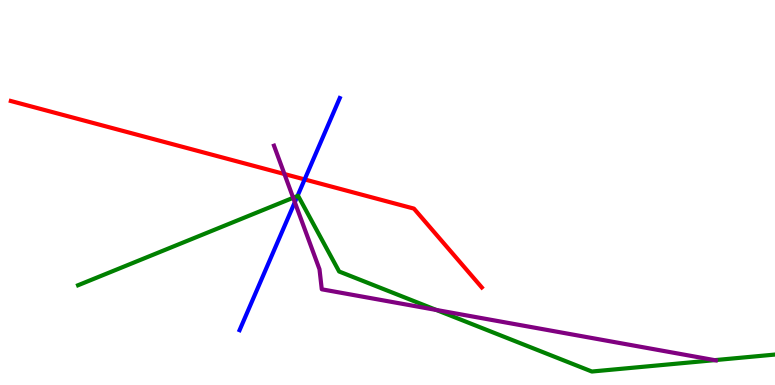[{'lines': ['blue', 'red'], 'intersections': [{'x': 3.93, 'y': 5.34}]}, {'lines': ['green', 'red'], 'intersections': []}, {'lines': ['purple', 'red'], 'intersections': [{'x': 3.67, 'y': 5.48}]}, {'lines': ['blue', 'green'], 'intersections': [{'x': 3.84, 'y': 4.91}]}, {'lines': ['blue', 'purple'], 'intersections': [{'x': 3.8, 'y': 4.75}]}, {'lines': ['green', 'purple'], 'intersections': [{'x': 3.78, 'y': 4.86}, {'x': 5.63, 'y': 1.95}, {'x': 9.22, 'y': 0.645}]}]